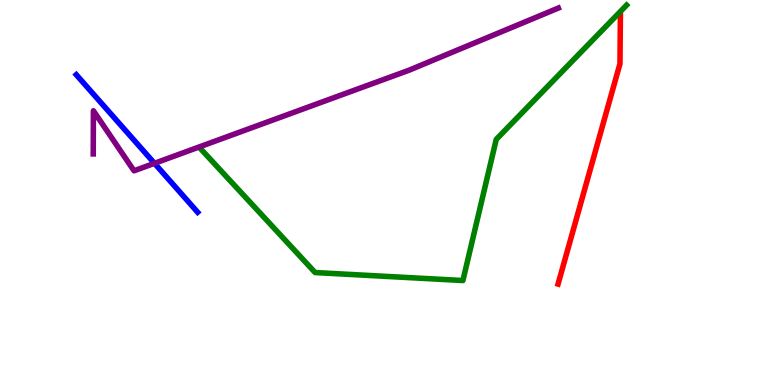[{'lines': ['blue', 'red'], 'intersections': []}, {'lines': ['green', 'red'], 'intersections': []}, {'lines': ['purple', 'red'], 'intersections': []}, {'lines': ['blue', 'green'], 'intersections': []}, {'lines': ['blue', 'purple'], 'intersections': [{'x': 1.99, 'y': 5.76}]}, {'lines': ['green', 'purple'], 'intersections': []}]